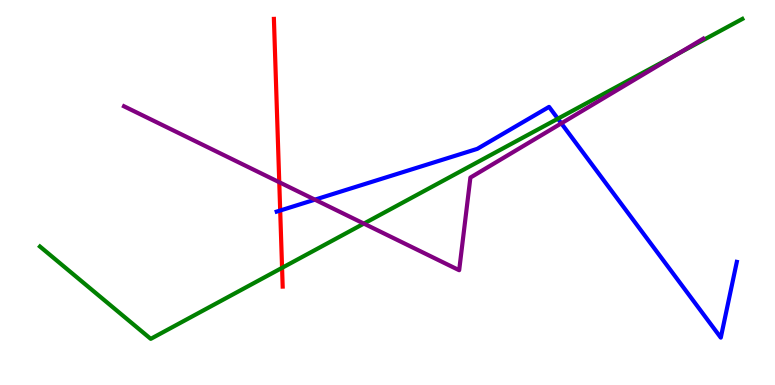[{'lines': ['blue', 'red'], 'intersections': [{'x': 3.62, 'y': 4.53}]}, {'lines': ['green', 'red'], 'intersections': [{'x': 3.64, 'y': 3.04}]}, {'lines': ['purple', 'red'], 'intersections': [{'x': 3.6, 'y': 5.27}]}, {'lines': ['blue', 'green'], 'intersections': [{'x': 7.2, 'y': 6.92}]}, {'lines': ['blue', 'purple'], 'intersections': [{'x': 4.06, 'y': 4.81}, {'x': 7.24, 'y': 6.8}]}, {'lines': ['green', 'purple'], 'intersections': [{'x': 4.7, 'y': 4.19}, {'x': 8.76, 'y': 8.61}]}]